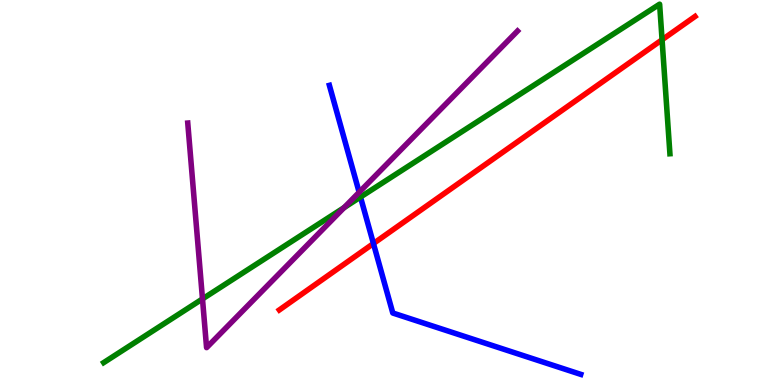[{'lines': ['blue', 'red'], 'intersections': [{'x': 4.82, 'y': 3.67}]}, {'lines': ['green', 'red'], 'intersections': [{'x': 8.54, 'y': 8.97}]}, {'lines': ['purple', 'red'], 'intersections': []}, {'lines': ['blue', 'green'], 'intersections': [{'x': 4.65, 'y': 4.88}]}, {'lines': ['blue', 'purple'], 'intersections': [{'x': 4.63, 'y': 5.01}]}, {'lines': ['green', 'purple'], 'intersections': [{'x': 2.61, 'y': 2.24}, {'x': 4.44, 'y': 4.61}]}]